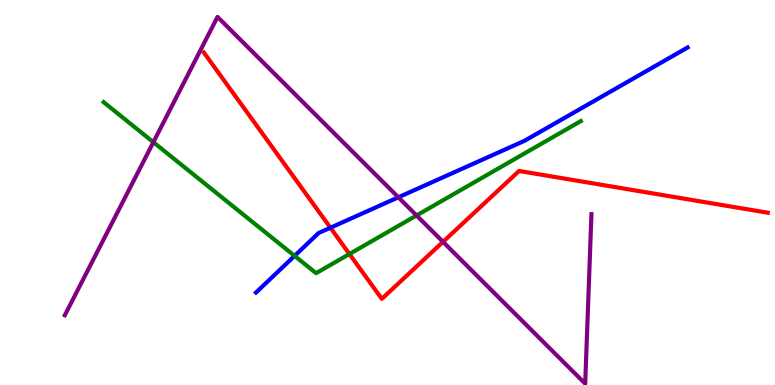[{'lines': ['blue', 'red'], 'intersections': [{'x': 4.26, 'y': 4.09}]}, {'lines': ['green', 'red'], 'intersections': [{'x': 4.51, 'y': 3.4}]}, {'lines': ['purple', 'red'], 'intersections': [{'x': 5.72, 'y': 3.72}]}, {'lines': ['blue', 'green'], 'intersections': [{'x': 3.8, 'y': 3.35}]}, {'lines': ['blue', 'purple'], 'intersections': [{'x': 5.14, 'y': 4.88}]}, {'lines': ['green', 'purple'], 'intersections': [{'x': 1.98, 'y': 6.31}, {'x': 5.38, 'y': 4.4}]}]